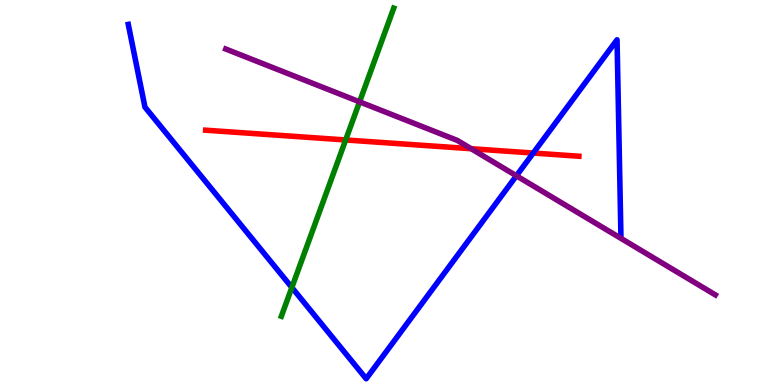[{'lines': ['blue', 'red'], 'intersections': [{'x': 6.88, 'y': 6.02}]}, {'lines': ['green', 'red'], 'intersections': [{'x': 4.46, 'y': 6.36}]}, {'lines': ['purple', 'red'], 'intersections': [{'x': 6.08, 'y': 6.14}]}, {'lines': ['blue', 'green'], 'intersections': [{'x': 3.77, 'y': 2.53}]}, {'lines': ['blue', 'purple'], 'intersections': [{'x': 6.66, 'y': 5.43}]}, {'lines': ['green', 'purple'], 'intersections': [{'x': 4.64, 'y': 7.35}]}]